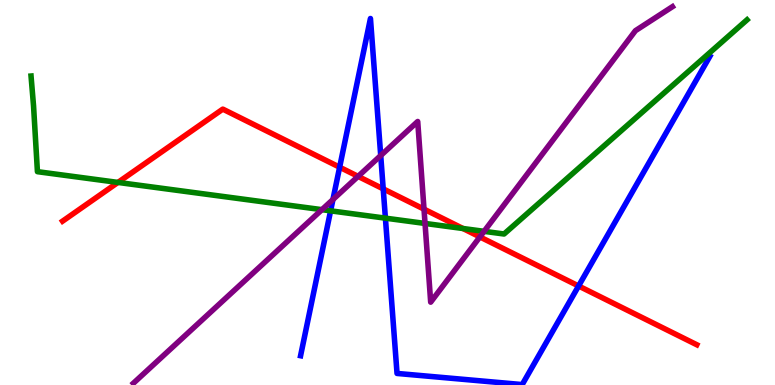[{'lines': ['blue', 'red'], 'intersections': [{'x': 4.38, 'y': 5.66}, {'x': 4.94, 'y': 5.09}, {'x': 7.47, 'y': 2.57}]}, {'lines': ['green', 'red'], 'intersections': [{'x': 1.52, 'y': 5.26}, {'x': 5.97, 'y': 4.06}]}, {'lines': ['purple', 'red'], 'intersections': [{'x': 4.62, 'y': 5.42}, {'x': 5.47, 'y': 4.57}, {'x': 6.19, 'y': 3.85}]}, {'lines': ['blue', 'green'], 'intersections': [{'x': 4.27, 'y': 4.52}, {'x': 4.97, 'y': 4.33}]}, {'lines': ['blue', 'purple'], 'intersections': [{'x': 4.3, 'y': 4.82}, {'x': 4.91, 'y': 5.96}]}, {'lines': ['green', 'purple'], 'intersections': [{'x': 4.15, 'y': 4.55}, {'x': 5.48, 'y': 4.2}, {'x': 6.25, 'y': 3.99}]}]